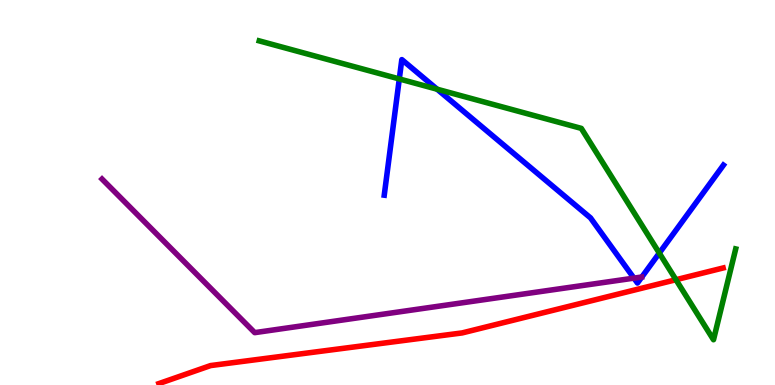[{'lines': ['blue', 'red'], 'intersections': []}, {'lines': ['green', 'red'], 'intersections': [{'x': 8.72, 'y': 2.73}]}, {'lines': ['purple', 'red'], 'intersections': []}, {'lines': ['blue', 'green'], 'intersections': [{'x': 5.15, 'y': 7.95}, {'x': 5.64, 'y': 7.68}, {'x': 8.51, 'y': 3.43}]}, {'lines': ['blue', 'purple'], 'intersections': [{'x': 8.18, 'y': 2.78}]}, {'lines': ['green', 'purple'], 'intersections': []}]